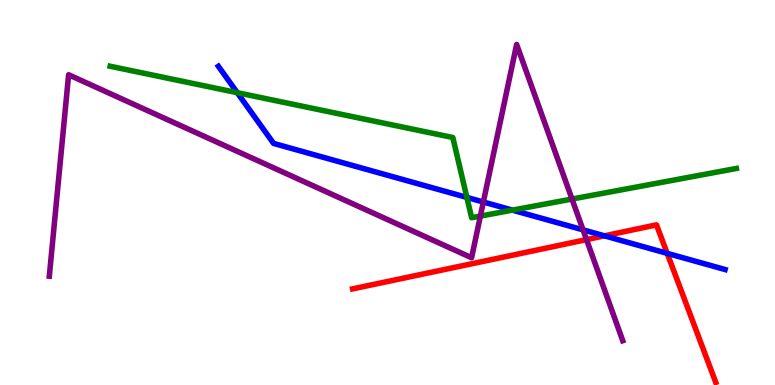[{'lines': ['blue', 'red'], 'intersections': [{'x': 7.8, 'y': 3.87}, {'x': 8.61, 'y': 3.42}]}, {'lines': ['green', 'red'], 'intersections': []}, {'lines': ['purple', 'red'], 'intersections': [{'x': 7.57, 'y': 3.78}]}, {'lines': ['blue', 'green'], 'intersections': [{'x': 3.06, 'y': 7.59}, {'x': 6.02, 'y': 4.87}, {'x': 6.61, 'y': 4.54}]}, {'lines': ['blue', 'purple'], 'intersections': [{'x': 6.24, 'y': 4.75}, {'x': 7.52, 'y': 4.03}]}, {'lines': ['green', 'purple'], 'intersections': [{'x': 6.2, 'y': 4.39}, {'x': 7.38, 'y': 4.83}]}]